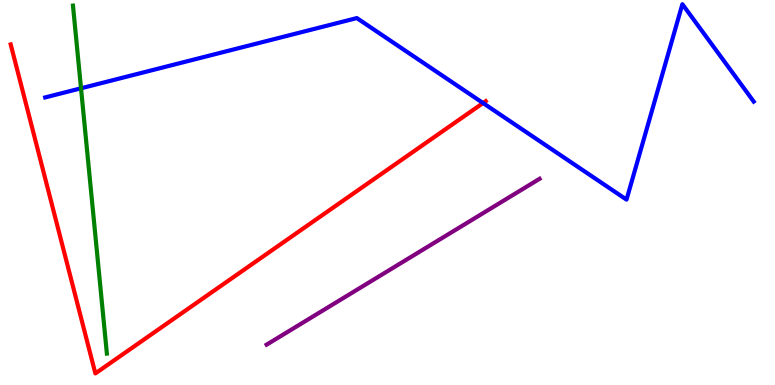[{'lines': ['blue', 'red'], 'intersections': [{'x': 6.23, 'y': 7.32}]}, {'lines': ['green', 'red'], 'intersections': []}, {'lines': ['purple', 'red'], 'intersections': []}, {'lines': ['blue', 'green'], 'intersections': [{'x': 1.05, 'y': 7.71}]}, {'lines': ['blue', 'purple'], 'intersections': []}, {'lines': ['green', 'purple'], 'intersections': []}]